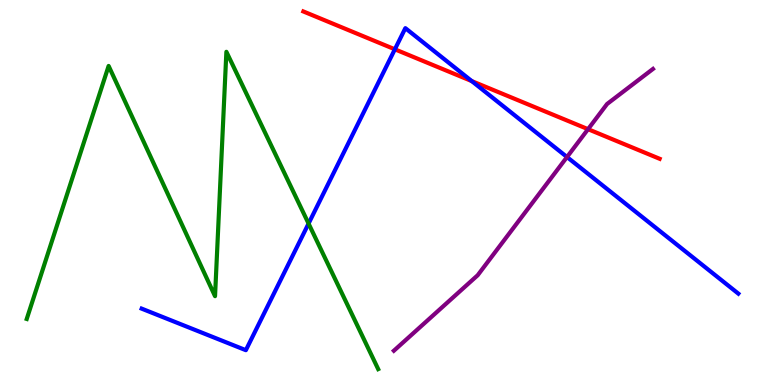[{'lines': ['blue', 'red'], 'intersections': [{'x': 5.1, 'y': 8.72}, {'x': 6.09, 'y': 7.89}]}, {'lines': ['green', 'red'], 'intersections': []}, {'lines': ['purple', 'red'], 'intersections': [{'x': 7.59, 'y': 6.64}]}, {'lines': ['blue', 'green'], 'intersections': [{'x': 3.98, 'y': 4.19}]}, {'lines': ['blue', 'purple'], 'intersections': [{'x': 7.32, 'y': 5.92}]}, {'lines': ['green', 'purple'], 'intersections': []}]